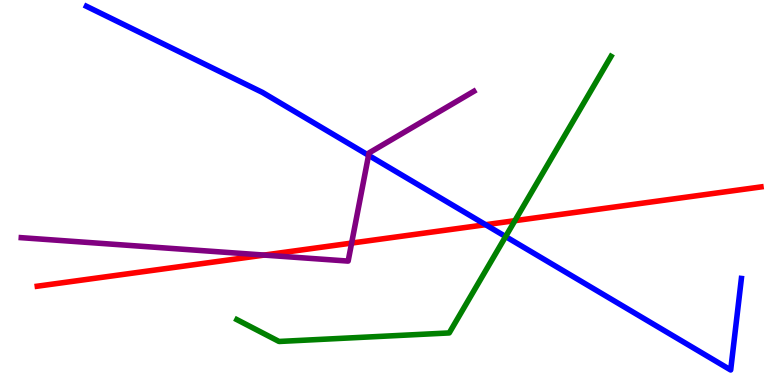[{'lines': ['blue', 'red'], 'intersections': [{'x': 6.27, 'y': 4.16}]}, {'lines': ['green', 'red'], 'intersections': [{'x': 6.64, 'y': 4.27}]}, {'lines': ['purple', 'red'], 'intersections': [{'x': 3.41, 'y': 3.37}, {'x': 4.54, 'y': 3.69}]}, {'lines': ['blue', 'green'], 'intersections': [{'x': 6.52, 'y': 3.86}]}, {'lines': ['blue', 'purple'], 'intersections': [{'x': 4.76, 'y': 5.97}]}, {'lines': ['green', 'purple'], 'intersections': []}]